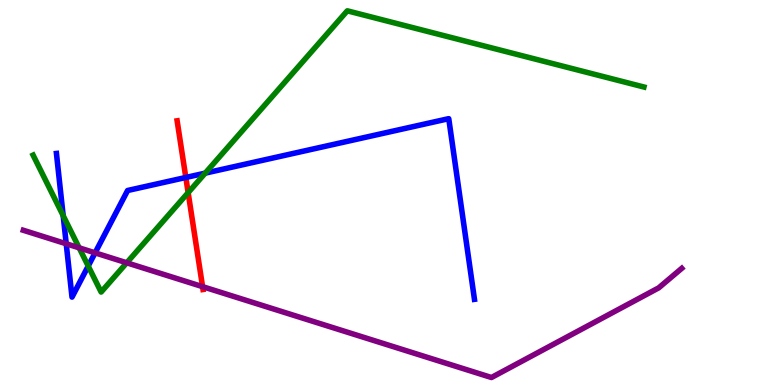[{'lines': ['blue', 'red'], 'intersections': [{'x': 2.4, 'y': 5.39}]}, {'lines': ['green', 'red'], 'intersections': [{'x': 2.43, 'y': 5.0}]}, {'lines': ['purple', 'red'], 'intersections': [{'x': 2.61, 'y': 2.55}]}, {'lines': ['blue', 'green'], 'intersections': [{'x': 0.815, 'y': 4.4}, {'x': 1.14, 'y': 3.09}, {'x': 2.65, 'y': 5.5}]}, {'lines': ['blue', 'purple'], 'intersections': [{'x': 0.855, 'y': 3.67}, {'x': 1.23, 'y': 3.43}]}, {'lines': ['green', 'purple'], 'intersections': [{'x': 1.02, 'y': 3.56}, {'x': 1.64, 'y': 3.17}]}]